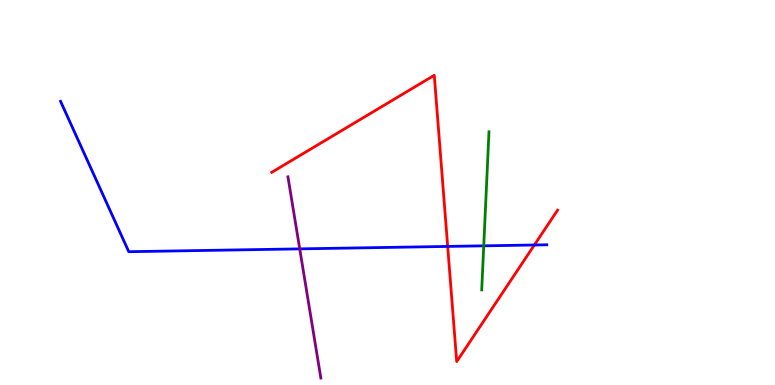[{'lines': ['blue', 'red'], 'intersections': [{'x': 5.78, 'y': 3.6}, {'x': 6.9, 'y': 3.64}]}, {'lines': ['green', 'red'], 'intersections': []}, {'lines': ['purple', 'red'], 'intersections': []}, {'lines': ['blue', 'green'], 'intersections': [{'x': 6.24, 'y': 3.61}]}, {'lines': ['blue', 'purple'], 'intersections': [{'x': 3.87, 'y': 3.54}]}, {'lines': ['green', 'purple'], 'intersections': []}]